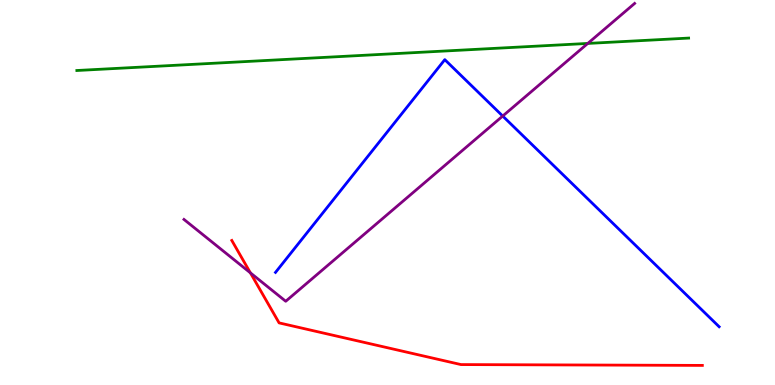[{'lines': ['blue', 'red'], 'intersections': []}, {'lines': ['green', 'red'], 'intersections': []}, {'lines': ['purple', 'red'], 'intersections': [{'x': 3.23, 'y': 2.91}]}, {'lines': ['blue', 'green'], 'intersections': []}, {'lines': ['blue', 'purple'], 'intersections': [{'x': 6.49, 'y': 6.99}]}, {'lines': ['green', 'purple'], 'intersections': [{'x': 7.58, 'y': 8.87}]}]